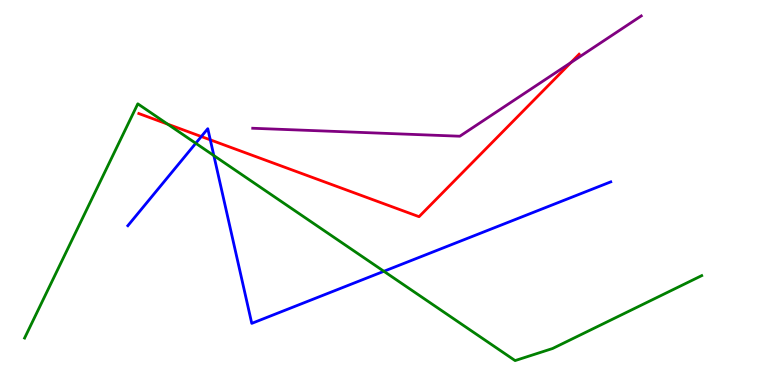[{'lines': ['blue', 'red'], 'intersections': [{'x': 2.6, 'y': 6.45}, {'x': 2.71, 'y': 6.37}]}, {'lines': ['green', 'red'], 'intersections': [{'x': 2.16, 'y': 6.78}]}, {'lines': ['purple', 'red'], 'intersections': [{'x': 7.37, 'y': 8.37}]}, {'lines': ['blue', 'green'], 'intersections': [{'x': 2.53, 'y': 6.28}, {'x': 2.76, 'y': 5.96}, {'x': 4.95, 'y': 2.95}]}, {'lines': ['blue', 'purple'], 'intersections': []}, {'lines': ['green', 'purple'], 'intersections': []}]